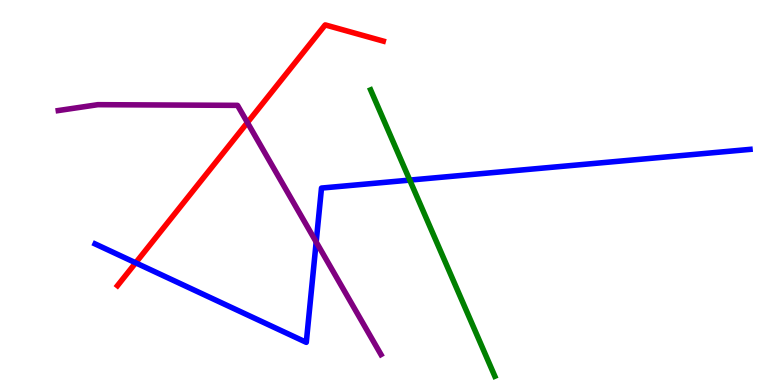[{'lines': ['blue', 'red'], 'intersections': [{'x': 1.75, 'y': 3.17}]}, {'lines': ['green', 'red'], 'intersections': []}, {'lines': ['purple', 'red'], 'intersections': [{'x': 3.19, 'y': 6.82}]}, {'lines': ['blue', 'green'], 'intersections': [{'x': 5.29, 'y': 5.32}]}, {'lines': ['blue', 'purple'], 'intersections': [{'x': 4.08, 'y': 3.71}]}, {'lines': ['green', 'purple'], 'intersections': []}]